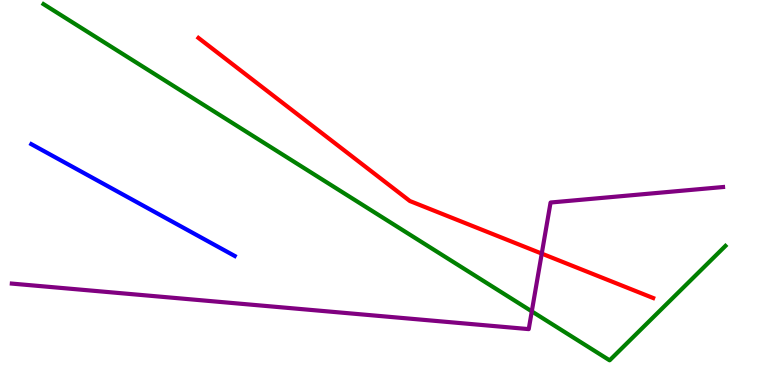[{'lines': ['blue', 'red'], 'intersections': []}, {'lines': ['green', 'red'], 'intersections': []}, {'lines': ['purple', 'red'], 'intersections': [{'x': 6.99, 'y': 3.41}]}, {'lines': ['blue', 'green'], 'intersections': []}, {'lines': ['blue', 'purple'], 'intersections': []}, {'lines': ['green', 'purple'], 'intersections': [{'x': 6.86, 'y': 1.91}]}]